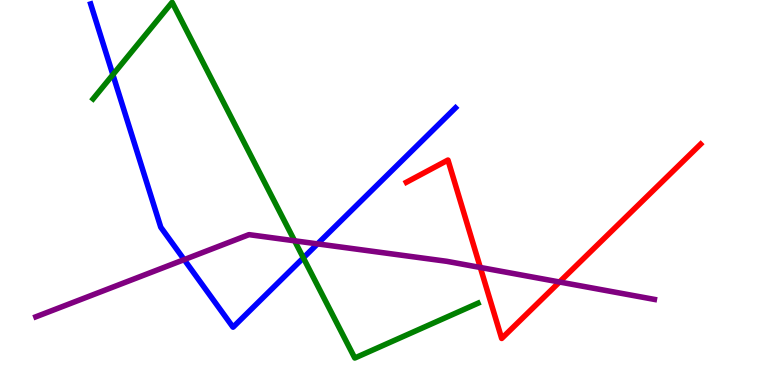[{'lines': ['blue', 'red'], 'intersections': []}, {'lines': ['green', 'red'], 'intersections': []}, {'lines': ['purple', 'red'], 'intersections': [{'x': 6.2, 'y': 3.05}, {'x': 7.22, 'y': 2.68}]}, {'lines': ['blue', 'green'], 'intersections': [{'x': 1.46, 'y': 8.06}, {'x': 3.91, 'y': 3.3}]}, {'lines': ['blue', 'purple'], 'intersections': [{'x': 2.38, 'y': 3.26}, {'x': 4.1, 'y': 3.67}]}, {'lines': ['green', 'purple'], 'intersections': [{'x': 3.8, 'y': 3.75}]}]